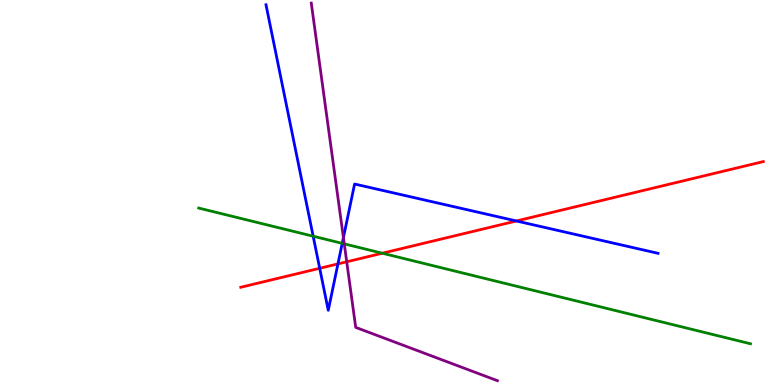[{'lines': ['blue', 'red'], 'intersections': [{'x': 4.13, 'y': 3.03}, {'x': 4.36, 'y': 3.15}, {'x': 6.66, 'y': 4.26}]}, {'lines': ['green', 'red'], 'intersections': [{'x': 4.93, 'y': 3.42}]}, {'lines': ['purple', 'red'], 'intersections': [{'x': 4.47, 'y': 3.2}]}, {'lines': ['blue', 'green'], 'intersections': [{'x': 4.04, 'y': 3.86}, {'x': 4.42, 'y': 3.68}]}, {'lines': ['blue', 'purple'], 'intersections': [{'x': 4.43, 'y': 3.83}]}, {'lines': ['green', 'purple'], 'intersections': [{'x': 4.44, 'y': 3.67}]}]